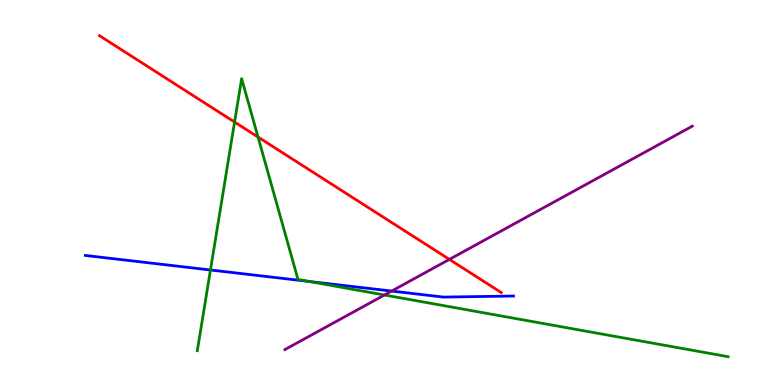[{'lines': ['blue', 'red'], 'intersections': []}, {'lines': ['green', 'red'], 'intersections': [{'x': 3.03, 'y': 6.83}, {'x': 3.33, 'y': 6.44}]}, {'lines': ['purple', 'red'], 'intersections': [{'x': 5.8, 'y': 3.26}]}, {'lines': ['blue', 'green'], 'intersections': [{'x': 2.72, 'y': 2.99}, {'x': 3.99, 'y': 2.69}]}, {'lines': ['blue', 'purple'], 'intersections': [{'x': 5.05, 'y': 2.44}]}, {'lines': ['green', 'purple'], 'intersections': [{'x': 4.96, 'y': 2.34}]}]